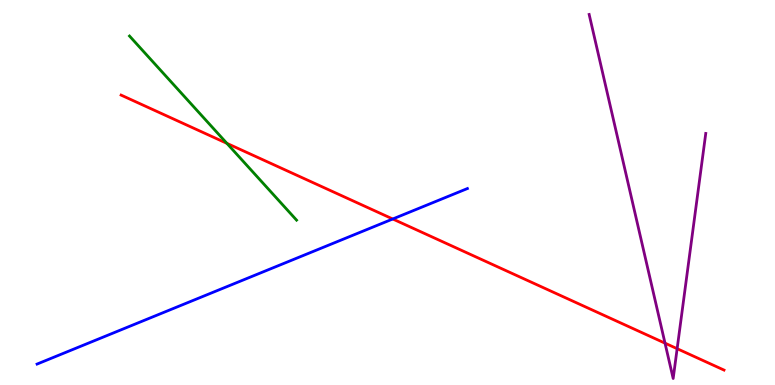[{'lines': ['blue', 'red'], 'intersections': [{'x': 5.07, 'y': 4.31}]}, {'lines': ['green', 'red'], 'intersections': [{'x': 2.93, 'y': 6.28}]}, {'lines': ['purple', 'red'], 'intersections': [{'x': 8.58, 'y': 1.09}, {'x': 8.74, 'y': 0.943}]}, {'lines': ['blue', 'green'], 'intersections': []}, {'lines': ['blue', 'purple'], 'intersections': []}, {'lines': ['green', 'purple'], 'intersections': []}]